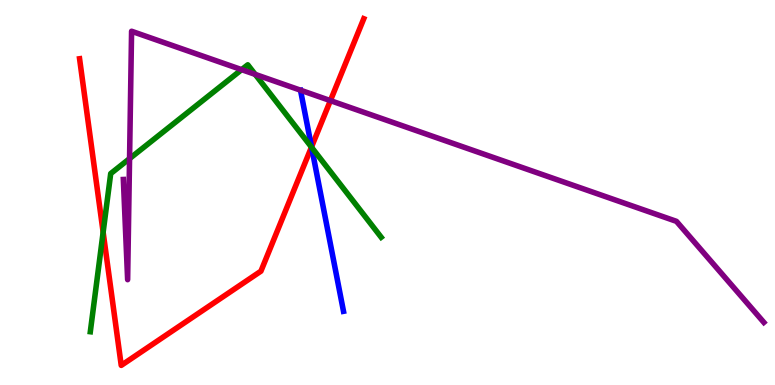[{'lines': ['blue', 'red'], 'intersections': [{'x': 4.02, 'y': 6.18}]}, {'lines': ['green', 'red'], 'intersections': [{'x': 1.33, 'y': 3.97}, {'x': 4.02, 'y': 6.18}]}, {'lines': ['purple', 'red'], 'intersections': [{'x': 4.26, 'y': 7.39}]}, {'lines': ['blue', 'green'], 'intersections': [{'x': 4.02, 'y': 6.17}]}, {'lines': ['blue', 'purple'], 'intersections': []}, {'lines': ['green', 'purple'], 'intersections': [{'x': 1.67, 'y': 5.88}, {'x': 3.12, 'y': 8.19}, {'x': 3.29, 'y': 8.07}]}]